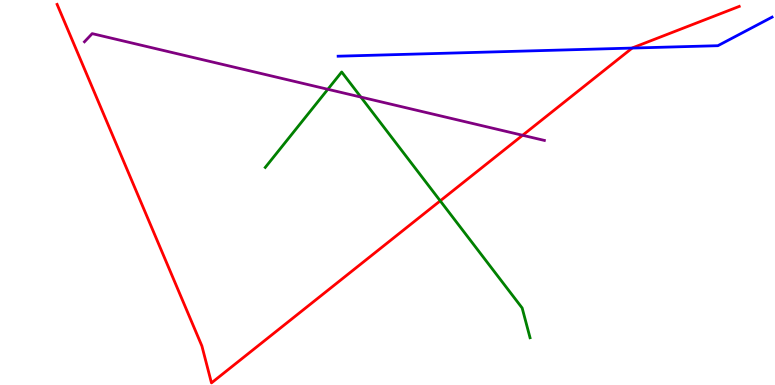[{'lines': ['blue', 'red'], 'intersections': [{'x': 8.16, 'y': 8.75}]}, {'lines': ['green', 'red'], 'intersections': [{'x': 5.68, 'y': 4.78}]}, {'lines': ['purple', 'red'], 'intersections': [{'x': 6.74, 'y': 6.49}]}, {'lines': ['blue', 'green'], 'intersections': []}, {'lines': ['blue', 'purple'], 'intersections': []}, {'lines': ['green', 'purple'], 'intersections': [{'x': 4.23, 'y': 7.68}, {'x': 4.66, 'y': 7.48}]}]